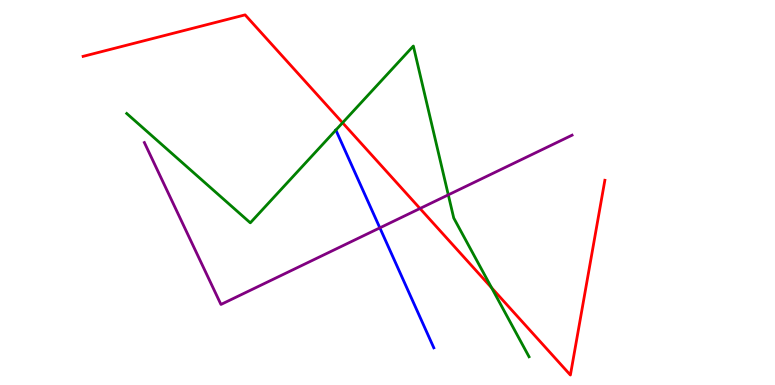[{'lines': ['blue', 'red'], 'intersections': []}, {'lines': ['green', 'red'], 'intersections': [{'x': 4.42, 'y': 6.81}, {'x': 6.34, 'y': 2.52}]}, {'lines': ['purple', 'red'], 'intersections': [{'x': 5.42, 'y': 4.58}]}, {'lines': ['blue', 'green'], 'intersections': [{'x': 4.33, 'y': 6.62}]}, {'lines': ['blue', 'purple'], 'intersections': [{'x': 4.9, 'y': 4.08}]}, {'lines': ['green', 'purple'], 'intersections': [{'x': 5.78, 'y': 4.94}]}]